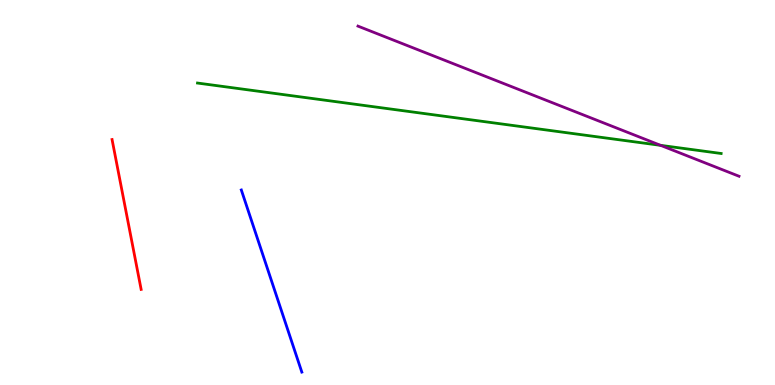[{'lines': ['blue', 'red'], 'intersections': []}, {'lines': ['green', 'red'], 'intersections': []}, {'lines': ['purple', 'red'], 'intersections': []}, {'lines': ['blue', 'green'], 'intersections': []}, {'lines': ['blue', 'purple'], 'intersections': []}, {'lines': ['green', 'purple'], 'intersections': [{'x': 8.52, 'y': 6.22}]}]